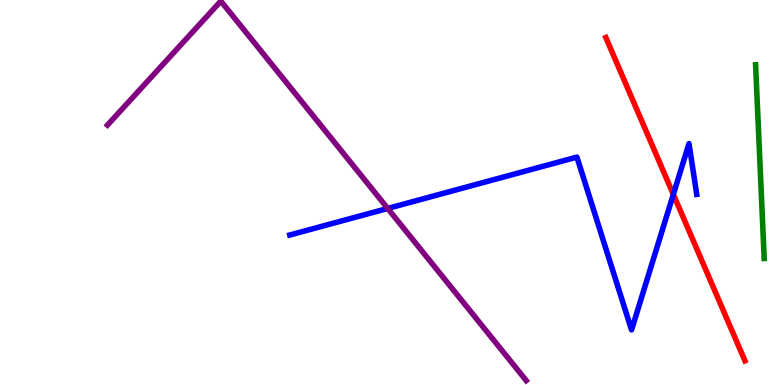[{'lines': ['blue', 'red'], 'intersections': [{'x': 8.69, 'y': 4.95}]}, {'lines': ['green', 'red'], 'intersections': []}, {'lines': ['purple', 'red'], 'intersections': []}, {'lines': ['blue', 'green'], 'intersections': []}, {'lines': ['blue', 'purple'], 'intersections': [{'x': 5.0, 'y': 4.59}]}, {'lines': ['green', 'purple'], 'intersections': []}]